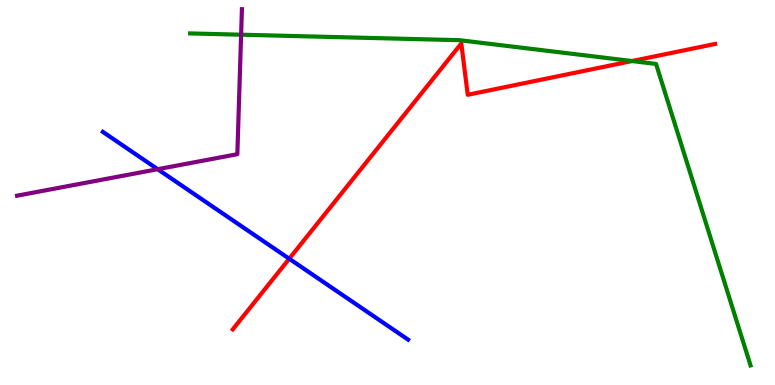[{'lines': ['blue', 'red'], 'intersections': [{'x': 3.73, 'y': 3.28}]}, {'lines': ['green', 'red'], 'intersections': [{'x': 8.15, 'y': 8.41}]}, {'lines': ['purple', 'red'], 'intersections': []}, {'lines': ['blue', 'green'], 'intersections': []}, {'lines': ['blue', 'purple'], 'intersections': [{'x': 2.03, 'y': 5.61}]}, {'lines': ['green', 'purple'], 'intersections': [{'x': 3.11, 'y': 9.1}]}]